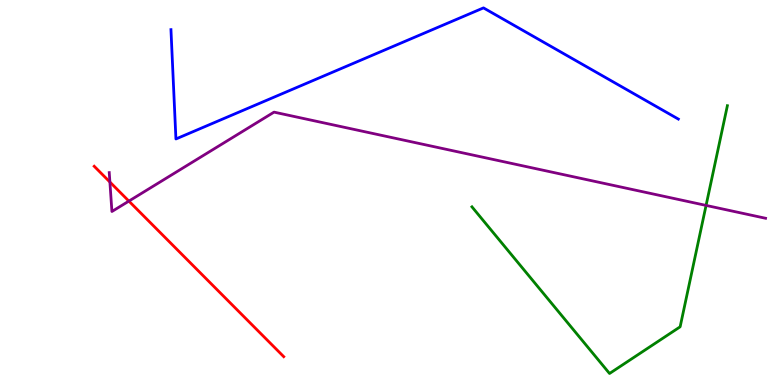[{'lines': ['blue', 'red'], 'intersections': []}, {'lines': ['green', 'red'], 'intersections': []}, {'lines': ['purple', 'red'], 'intersections': [{'x': 1.42, 'y': 5.27}, {'x': 1.66, 'y': 4.78}]}, {'lines': ['blue', 'green'], 'intersections': []}, {'lines': ['blue', 'purple'], 'intersections': []}, {'lines': ['green', 'purple'], 'intersections': [{'x': 9.11, 'y': 4.66}]}]